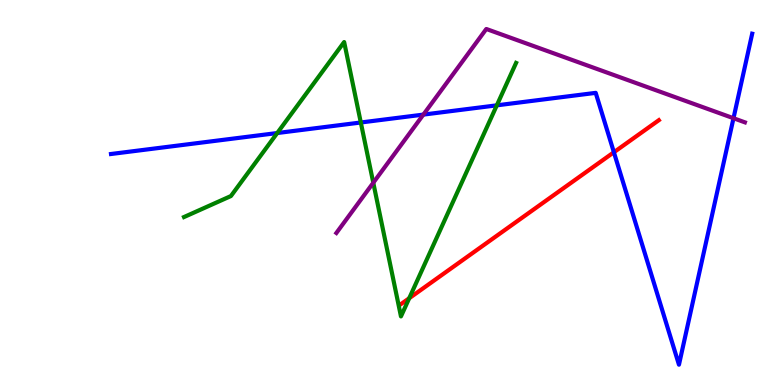[{'lines': ['blue', 'red'], 'intersections': [{'x': 7.92, 'y': 6.05}]}, {'lines': ['green', 'red'], 'intersections': [{'x': 5.28, 'y': 2.25}]}, {'lines': ['purple', 'red'], 'intersections': []}, {'lines': ['blue', 'green'], 'intersections': [{'x': 3.58, 'y': 6.54}, {'x': 4.66, 'y': 6.82}, {'x': 6.41, 'y': 7.26}]}, {'lines': ['blue', 'purple'], 'intersections': [{'x': 5.46, 'y': 7.02}, {'x': 9.46, 'y': 6.93}]}, {'lines': ['green', 'purple'], 'intersections': [{'x': 4.82, 'y': 5.25}]}]